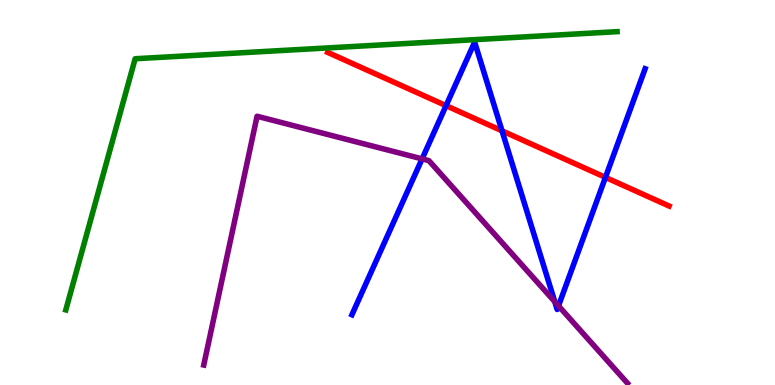[{'lines': ['blue', 'red'], 'intersections': [{'x': 5.76, 'y': 7.26}, {'x': 6.48, 'y': 6.6}, {'x': 7.81, 'y': 5.39}]}, {'lines': ['green', 'red'], 'intersections': []}, {'lines': ['purple', 'red'], 'intersections': []}, {'lines': ['blue', 'green'], 'intersections': []}, {'lines': ['blue', 'purple'], 'intersections': [{'x': 5.45, 'y': 5.87}, {'x': 7.16, 'y': 2.16}, {'x': 7.21, 'y': 2.05}]}, {'lines': ['green', 'purple'], 'intersections': []}]